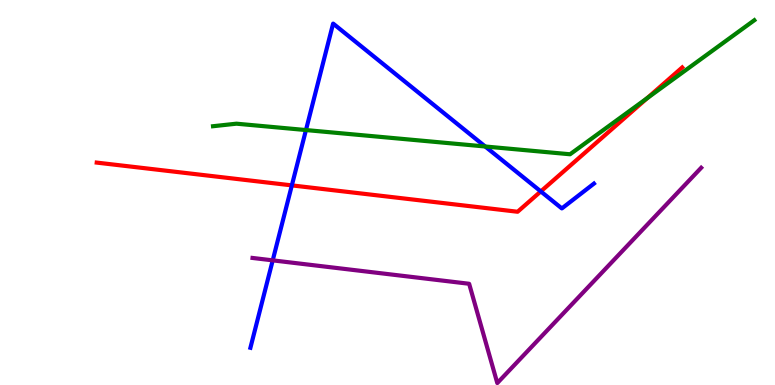[{'lines': ['blue', 'red'], 'intersections': [{'x': 3.77, 'y': 5.18}, {'x': 6.98, 'y': 5.03}]}, {'lines': ['green', 'red'], 'intersections': [{'x': 8.35, 'y': 7.45}]}, {'lines': ['purple', 'red'], 'intersections': []}, {'lines': ['blue', 'green'], 'intersections': [{'x': 3.95, 'y': 6.62}, {'x': 6.26, 'y': 6.2}]}, {'lines': ['blue', 'purple'], 'intersections': [{'x': 3.52, 'y': 3.24}]}, {'lines': ['green', 'purple'], 'intersections': []}]